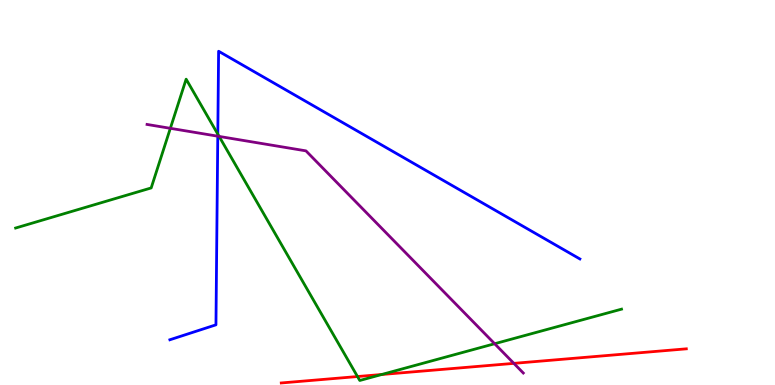[{'lines': ['blue', 'red'], 'intersections': []}, {'lines': ['green', 'red'], 'intersections': [{'x': 4.61, 'y': 0.22}, {'x': 4.93, 'y': 0.273}]}, {'lines': ['purple', 'red'], 'intersections': [{'x': 6.63, 'y': 0.562}]}, {'lines': ['blue', 'green'], 'intersections': [{'x': 2.81, 'y': 6.52}]}, {'lines': ['blue', 'purple'], 'intersections': [{'x': 2.81, 'y': 6.46}]}, {'lines': ['green', 'purple'], 'intersections': [{'x': 2.2, 'y': 6.67}, {'x': 2.83, 'y': 6.46}, {'x': 6.38, 'y': 1.07}]}]